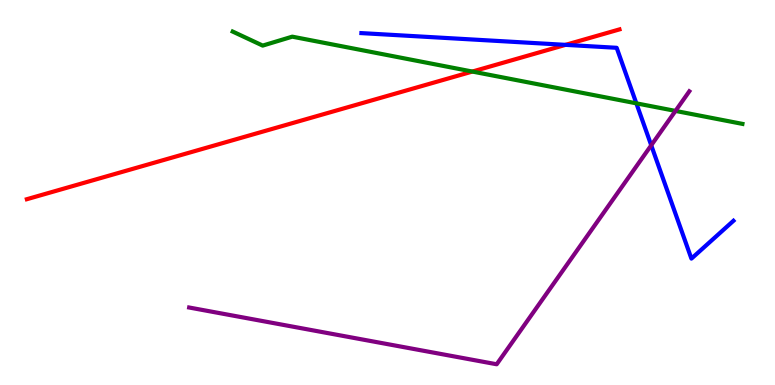[{'lines': ['blue', 'red'], 'intersections': [{'x': 7.3, 'y': 8.83}]}, {'lines': ['green', 'red'], 'intersections': [{'x': 6.09, 'y': 8.14}]}, {'lines': ['purple', 'red'], 'intersections': []}, {'lines': ['blue', 'green'], 'intersections': [{'x': 8.21, 'y': 7.32}]}, {'lines': ['blue', 'purple'], 'intersections': [{'x': 8.4, 'y': 6.23}]}, {'lines': ['green', 'purple'], 'intersections': [{'x': 8.72, 'y': 7.12}]}]